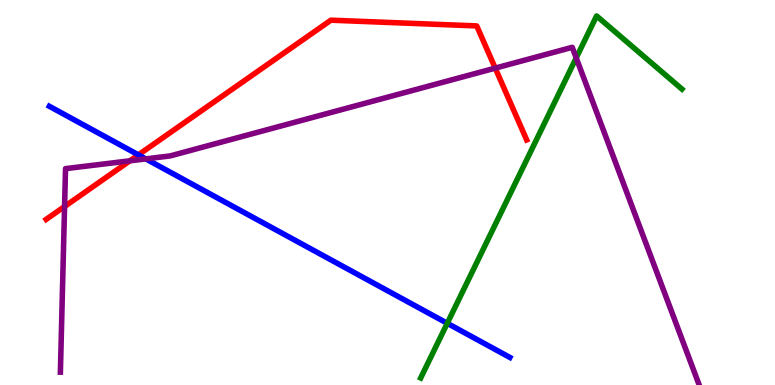[{'lines': ['blue', 'red'], 'intersections': [{'x': 1.79, 'y': 5.98}]}, {'lines': ['green', 'red'], 'intersections': []}, {'lines': ['purple', 'red'], 'intersections': [{'x': 0.833, 'y': 4.64}, {'x': 1.68, 'y': 5.82}, {'x': 6.39, 'y': 8.23}]}, {'lines': ['blue', 'green'], 'intersections': [{'x': 5.77, 'y': 1.6}]}, {'lines': ['blue', 'purple'], 'intersections': [{'x': 1.88, 'y': 5.87}]}, {'lines': ['green', 'purple'], 'intersections': [{'x': 7.43, 'y': 8.5}]}]